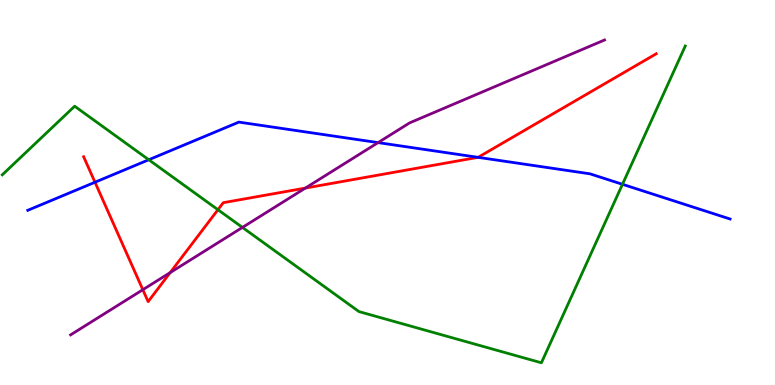[{'lines': ['blue', 'red'], 'intersections': [{'x': 1.23, 'y': 5.27}, {'x': 6.17, 'y': 5.91}]}, {'lines': ['green', 'red'], 'intersections': [{'x': 2.81, 'y': 4.55}]}, {'lines': ['purple', 'red'], 'intersections': [{'x': 1.84, 'y': 2.48}, {'x': 2.2, 'y': 2.92}, {'x': 3.94, 'y': 5.12}]}, {'lines': ['blue', 'green'], 'intersections': [{'x': 1.92, 'y': 5.85}, {'x': 8.03, 'y': 5.21}]}, {'lines': ['blue', 'purple'], 'intersections': [{'x': 4.88, 'y': 6.3}]}, {'lines': ['green', 'purple'], 'intersections': [{'x': 3.13, 'y': 4.09}]}]